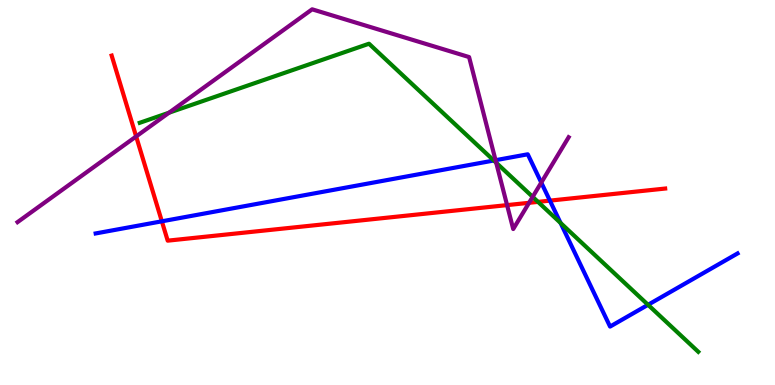[{'lines': ['blue', 'red'], 'intersections': [{'x': 2.09, 'y': 4.25}, {'x': 7.1, 'y': 4.79}]}, {'lines': ['green', 'red'], 'intersections': [{'x': 6.94, 'y': 4.76}]}, {'lines': ['purple', 'red'], 'intersections': [{'x': 1.76, 'y': 6.46}, {'x': 6.54, 'y': 4.67}, {'x': 6.83, 'y': 4.73}]}, {'lines': ['blue', 'green'], 'intersections': [{'x': 6.37, 'y': 5.83}, {'x': 7.23, 'y': 4.21}, {'x': 8.36, 'y': 2.08}]}, {'lines': ['blue', 'purple'], 'intersections': [{'x': 6.39, 'y': 5.84}, {'x': 6.98, 'y': 5.26}]}, {'lines': ['green', 'purple'], 'intersections': [{'x': 2.18, 'y': 7.07}, {'x': 6.4, 'y': 5.77}, {'x': 6.87, 'y': 4.89}]}]